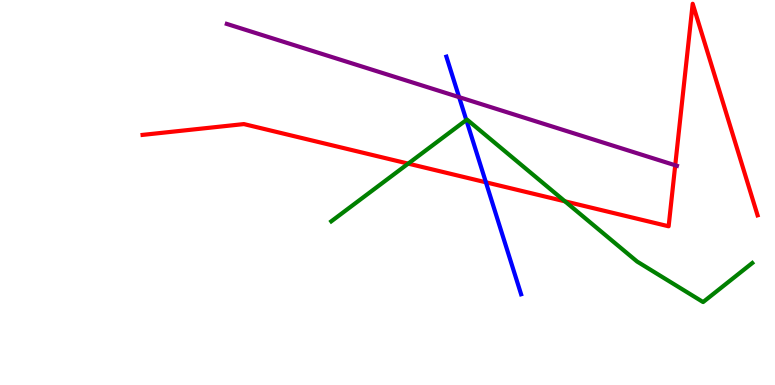[{'lines': ['blue', 'red'], 'intersections': [{'x': 6.27, 'y': 5.26}]}, {'lines': ['green', 'red'], 'intersections': [{'x': 5.27, 'y': 5.75}, {'x': 7.29, 'y': 4.77}]}, {'lines': ['purple', 'red'], 'intersections': [{'x': 8.71, 'y': 5.71}]}, {'lines': ['blue', 'green'], 'intersections': [{'x': 6.02, 'y': 6.88}]}, {'lines': ['blue', 'purple'], 'intersections': [{'x': 5.92, 'y': 7.48}]}, {'lines': ['green', 'purple'], 'intersections': []}]